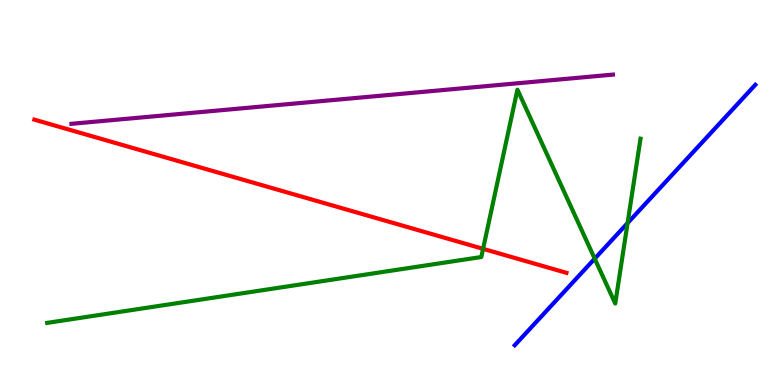[{'lines': ['blue', 'red'], 'intersections': []}, {'lines': ['green', 'red'], 'intersections': [{'x': 6.23, 'y': 3.54}]}, {'lines': ['purple', 'red'], 'intersections': []}, {'lines': ['blue', 'green'], 'intersections': [{'x': 7.67, 'y': 3.28}, {'x': 8.1, 'y': 4.21}]}, {'lines': ['blue', 'purple'], 'intersections': []}, {'lines': ['green', 'purple'], 'intersections': []}]